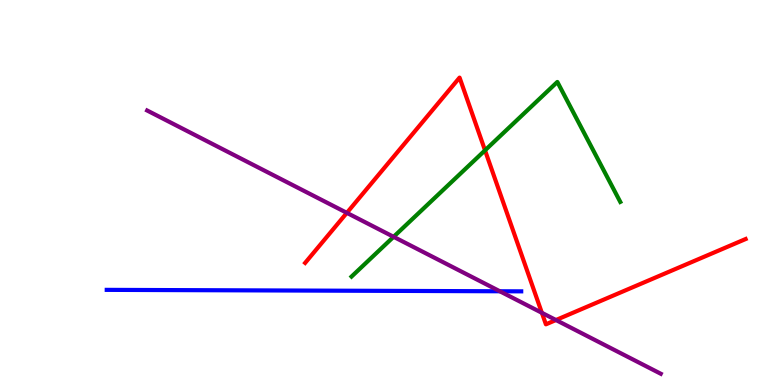[{'lines': ['blue', 'red'], 'intersections': []}, {'lines': ['green', 'red'], 'intersections': [{'x': 6.26, 'y': 6.09}]}, {'lines': ['purple', 'red'], 'intersections': [{'x': 4.48, 'y': 4.47}, {'x': 6.99, 'y': 1.88}, {'x': 7.17, 'y': 1.69}]}, {'lines': ['blue', 'green'], 'intersections': []}, {'lines': ['blue', 'purple'], 'intersections': [{'x': 6.45, 'y': 2.43}]}, {'lines': ['green', 'purple'], 'intersections': [{'x': 5.08, 'y': 3.85}]}]